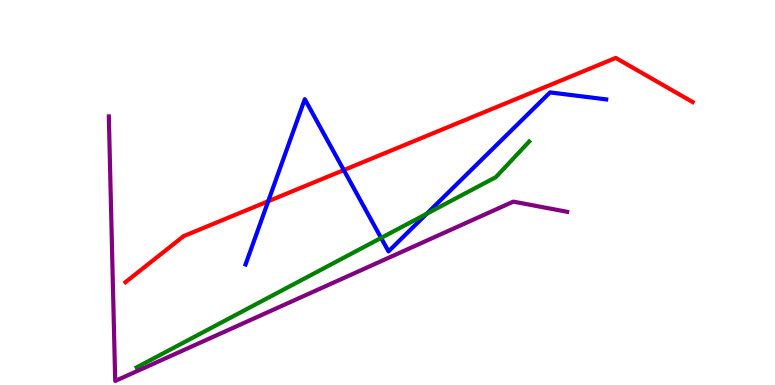[{'lines': ['blue', 'red'], 'intersections': [{'x': 3.46, 'y': 4.77}, {'x': 4.44, 'y': 5.58}]}, {'lines': ['green', 'red'], 'intersections': []}, {'lines': ['purple', 'red'], 'intersections': []}, {'lines': ['blue', 'green'], 'intersections': [{'x': 4.92, 'y': 3.82}, {'x': 5.51, 'y': 4.45}]}, {'lines': ['blue', 'purple'], 'intersections': []}, {'lines': ['green', 'purple'], 'intersections': []}]